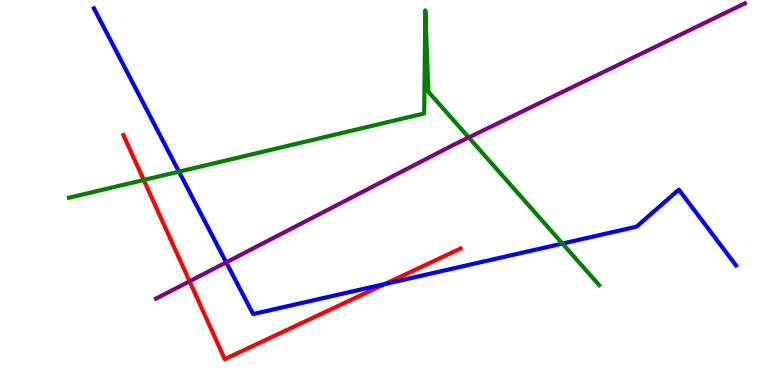[{'lines': ['blue', 'red'], 'intersections': [{'x': 4.97, 'y': 2.62}]}, {'lines': ['green', 'red'], 'intersections': [{'x': 1.85, 'y': 5.32}]}, {'lines': ['purple', 'red'], 'intersections': [{'x': 2.45, 'y': 2.69}]}, {'lines': ['blue', 'green'], 'intersections': [{'x': 2.31, 'y': 5.54}, {'x': 7.26, 'y': 3.67}]}, {'lines': ['blue', 'purple'], 'intersections': [{'x': 2.92, 'y': 3.19}]}, {'lines': ['green', 'purple'], 'intersections': [{'x': 6.05, 'y': 6.43}]}]